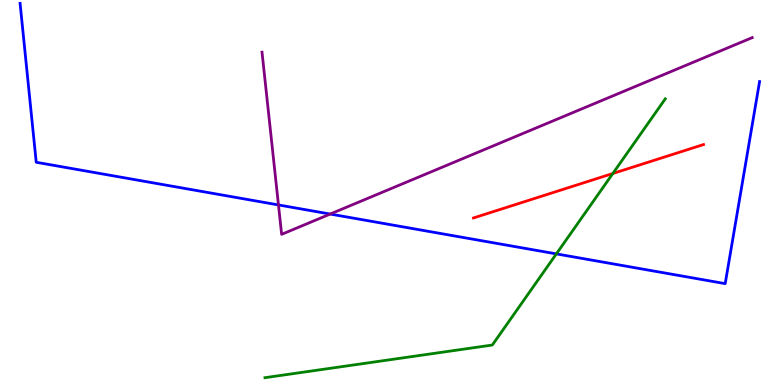[{'lines': ['blue', 'red'], 'intersections': []}, {'lines': ['green', 'red'], 'intersections': [{'x': 7.91, 'y': 5.49}]}, {'lines': ['purple', 'red'], 'intersections': []}, {'lines': ['blue', 'green'], 'intersections': [{'x': 7.18, 'y': 3.41}]}, {'lines': ['blue', 'purple'], 'intersections': [{'x': 3.59, 'y': 4.68}, {'x': 4.26, 'y': 4.44}]}, {'lines': ['green', 'purple'], 'intersections': []}]